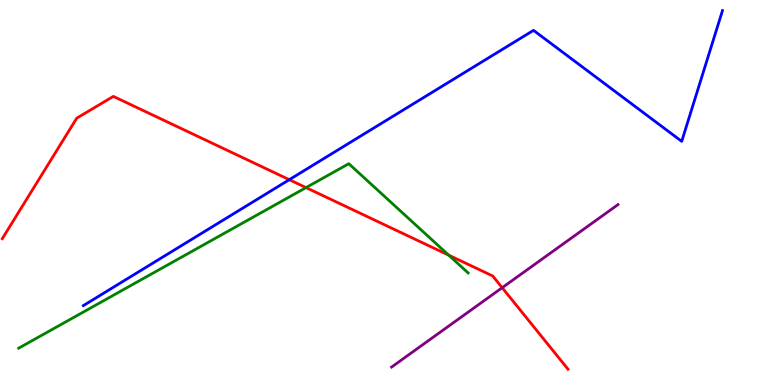[{'lines': ['blue', 'red'], 'intersections': [{'x': 3.73, 'y': 5.33}]}, {'lines': ['green', 'red'], 'intersections': [{'x': 3.95, 'y': 5.13}, {'x': 5.79, 'y': 3.37}]}, {'lines': ['purple', 'red'], 'intersections': [{'x': 6.48, 'y': 2.53}]}, {'lines': ['blue', 'green'], 'intersections': []}, {'lines': ['blue', 'purple'], 'intersections': []}, {'lines': ['green', 'purple'], 'intersections': []}]